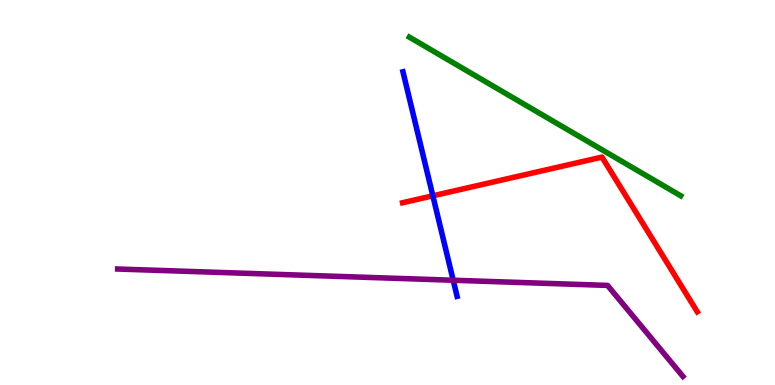[{'lines': ['blue', 'red'], 'intersections': [{'x': 5.59, 'y': 4.91}]}, {'lines': ['green', 'red'], 'intersections': []}, {'lines': ['purple', 'red'], 'intersections': []}, {'lines': ['blue', 'green'], 'intersections': []}, {'lines': ['blue', 'purple'], 'intersections': [{'x': 5.85, 'y': 2.72}]}, {'lines': ['green', 'purple'], 'intersections': []}]